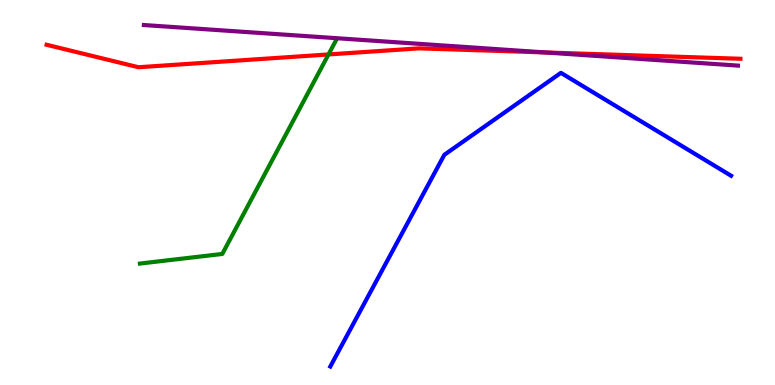[{'lines': ['blue', 'red'], 'intersections': []}, {'lines': ['green', 'red'], 'intersections': [{'x': 4.24, 'y': 8.59}]}, {'lines': ['purple', 'red'], 'intersections': [{'x': 7.04, 'y': 8.64}]}, {'lines': ['blue', 'green'], 'intersections': []}, {'lines': ['blue', 'purple'], 'intersections': []}, {'lines': ['green', 'purple'], 'intersections': []}]